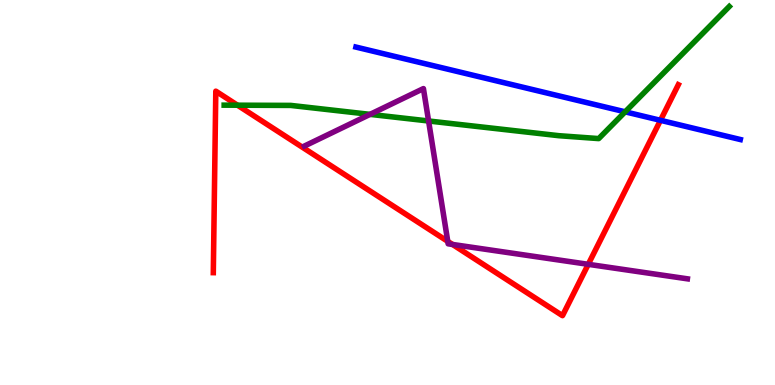[{'lines': ['blue', 'red'], 'intersections': [{'x': 8.52, 'y': 6.87}]}, {'lines': ['green', 'red'], 'intersections': [{'x': 3.06, 'y': 7.27}]}, {'lines': ['purple', 'red'], 'intersections': [{'x': 5.78, 'y': 3.73}, {'x': 5.84, 'y': 3.65}, {'x': 7.59, 'y': 3.13}]}, {'lines': ['blue', 'green'], 'intersections': [{'x': 8.07, 'y': 7.1}]}, {'lines': ['blue', 'purple'], 'intersections': []}, {'lines': ['green', 'purple'], 'intersections': [{'x': 4.77, 'y': 7.03}, {'x': 5.53, 'y': 6.86}]}]